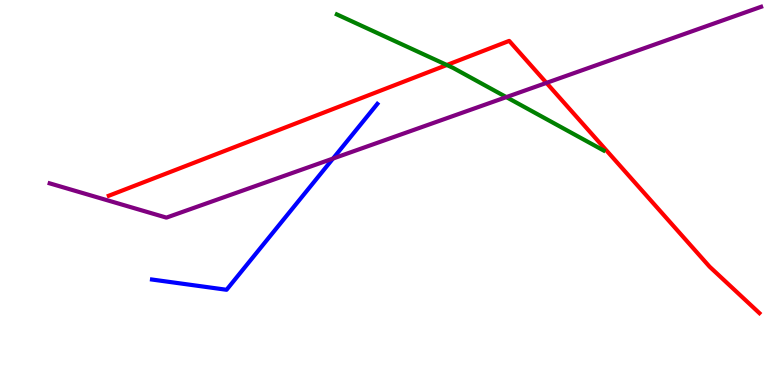[{'lines': ['blue', 'red'], 'intersections': []}, {'lines': ['green', 'red'], 'intersections': [{'x': 5.77, 'y': 8.31}]}, {'lines': ['purple', 'red'], 'intersections': [{'x': 7.05, 'y': 7.85}]}, {'lines': ['blue', 'green'], 'intersections': []}, {'lines': ['blue', 'purple'], 'intersections': [{'x': 4.3, 'y': 5.88}]}, {'lines': ['green', 'purple'], 'intersections': [{'x': 6.53, 'y': 7.48}]}]